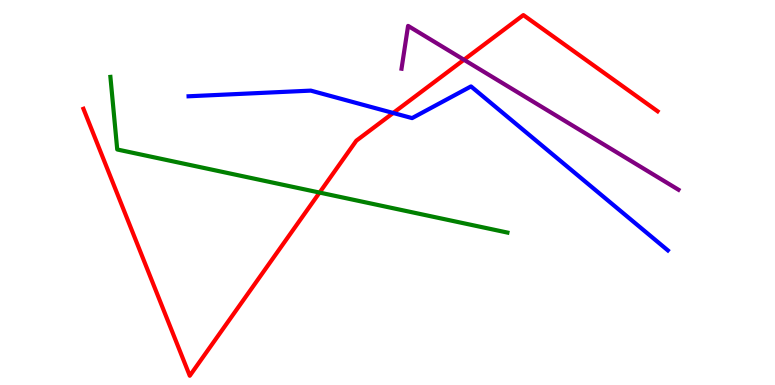[{'lines': ['blue', 'red'], 'intersections': [{'x': 5.07, 'y': 7.07}]}, {'lines': ['green', 'red'], 'intersections': [{'x': 4.12, 'y': 5.0}]}, {'lines': ['purple', 'red'], 'intersections': [{'x': 5.99, 'y': 8.45}]}, {'lines': ['blue', 'green'], 'intersections': []}, {'lines': ['blue', 'purple'], 'intersections': []}, {'lines': ['green', 'purple'], 'intersections': []}]